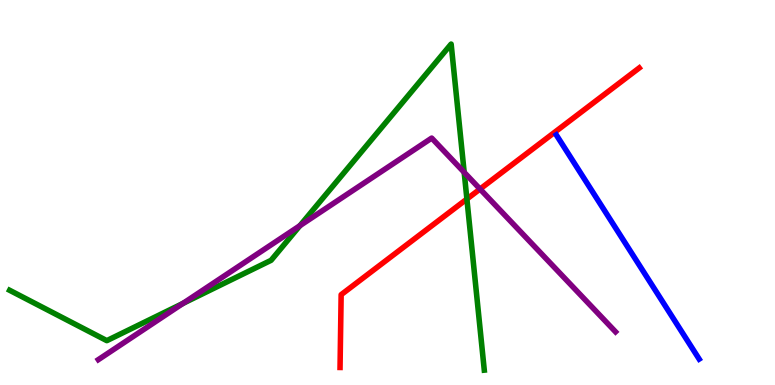[{'lines': ['blue', 'red'], 'intersections': []}, {'lines': ['green', 'red'], 'intersections': [{'x': 6.02, 'y': 4.83}]}, {'lines': ['purple', 'red'], 'intersections': [{'x': 6.19, 'y': 5.09}]}, {'lines': ['blue', 'green'], 'intersections': []}, {'lines': ['blue', 'purple'], 'intersections': []}, {'lines': ['green', 'purple'], 'intersections': [{'x': 2.36, 'y': 2.12}, {'x': 3.87, 'y': 4.14}, {'x': 5.99, 'y': 5.52}]}]